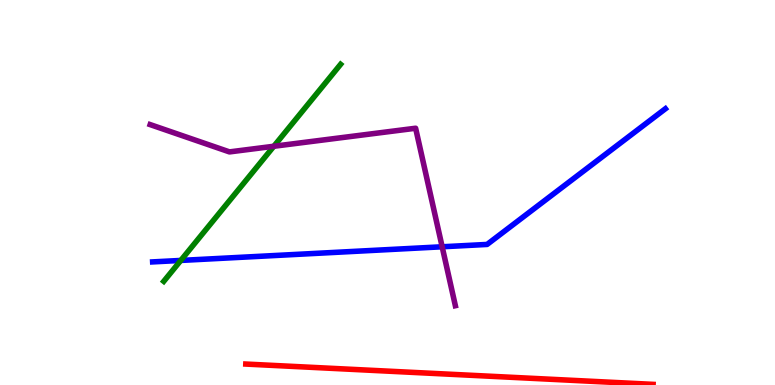[{'lines': ['blue', 'red'], 'intersections': []}, {'lines': ['green', 'red'], 'intersections': []}, {'lines': ['purple', 'red'], 'intersections': []}, {'lines': ['blue', 'green'], 'intersections': [{'x': 2.33, 'y': 3.24}]}, {'lines': ['blue', 'purple'], 'intersections': [{'x': 5.71, 'y': 3.59}]}, {'lines': ['green', 'purple'], 'intersections': [{'x': 3.53, 'y': 6.2}]}]